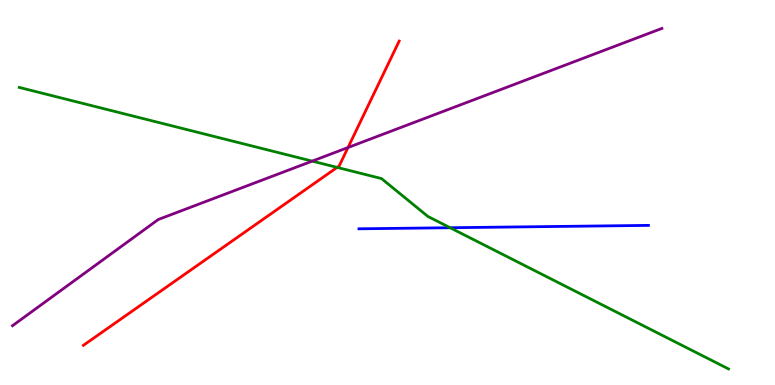[{'lines': ['blue', 'red'], 'intersections': []}, {'lines': ['green', 'red'], 'intersections': [{'x': 4.35, 'y': 5.65}]}, {'lines': ['purple', 'red'], 'intersections': [{'x': 4.49, 'y': 6.17}]}, {'lines': ['blue', 'green'], 'intersections': [{'x': 5.81, 'y': 4.09}]}, {'lines': ['blue', 'purple'], 'intersections': []}, {'lines': ['green', 'purple'], 'intersections': [{'x': 4.03, 'y': 5.82}]}]